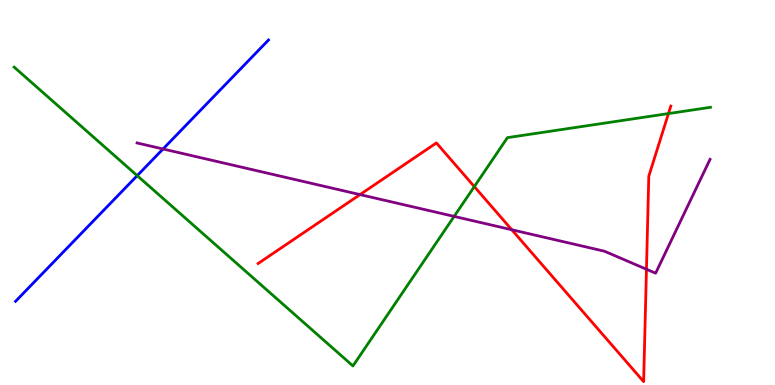[{'lines': ['blue', 'red'], 'intersections': []}, {'lines': ['green', 'red'], 'intersections': [{'x': 6.12, 'y': 5.15}, {'x': 8.63, 'y': 7.05}]}, {'lines': ['purple', 'red'], 'intersections': [{'x': 4.65, 'y': 4.95}, {'x': 6.6, 'y': 4.03}, {'x': 8.34, 'y': 3.01}]}, {'lines': ['blue', 'green'], 'intersections': [{'x': 1.77, 'y': 5.44}]}, {'lines': ['blue', 'purple'], 'intersections': [{'x': 2.1, 'y': 6.13}]}, {'lines': ['green', 'purple'], 'intersections': [{'x': 5.86, 'y': 4.38}]}]